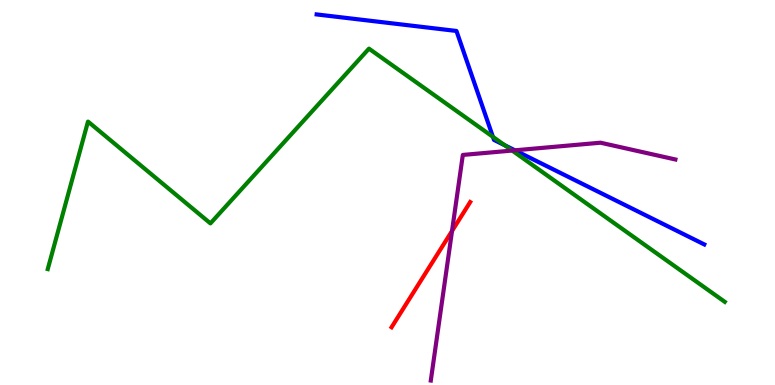[{'lines': ['blue', 'red'], 'intersections': []}, {'lines': ['green', 'red'], 'intersections': []}, {'lines': ['purple', 'red'], 'intersections': [{'x': 5.83, 'y': 4.0}]}, {'lines': ['blue', 'green'], 'intersections': [{'x': 6.36, 'y': 6.45}, {'x': 6.51, 'y': 6.23}]}, {'lines': ['blue', 'purple'], 'intersections': [{'x': 6.64, 'y': 6.1}]}, {'lines': ['green', 'purple'], 'intersections': [{'x': 6.61, 'y': 6.09}]}]